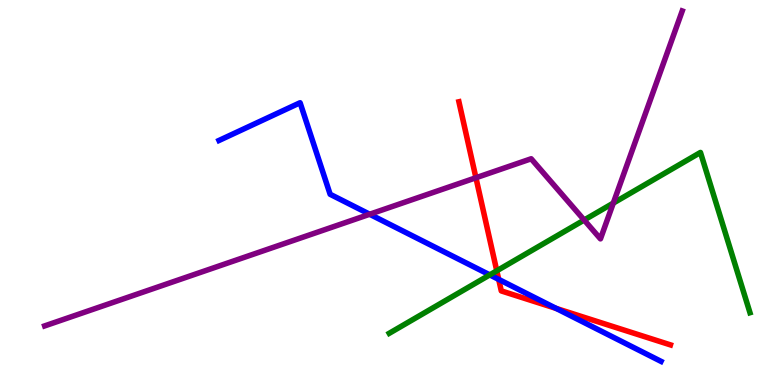[{'lines': ['blue', 'red'], 'intersections': [{'x': 6.43, 'y': 2.74}, {'x': 7.18, 'y': 1.99}]}, {'lines': ['green', 'red'], 'intersections': [{'x': 6.41, 'y': 2.97}]}, {'lines': ['purple', 'red'], 'intersections': [{'x': 6.14, 'y': 5.38}]}, {'lines': ['blue', 'green'], 'intersections': [{'x': 6.32, 'y': 2.86}]}, {'lines': ['blue', 'purple'], 'intersections': [{'x': 4.77, 'y': 4.44}]}, {'lines': ['green', 'purple'], 'intersections': [{'x': 7.54, 'y': 4.28}, {'x': 7.91, 'y': 4.72}]}]